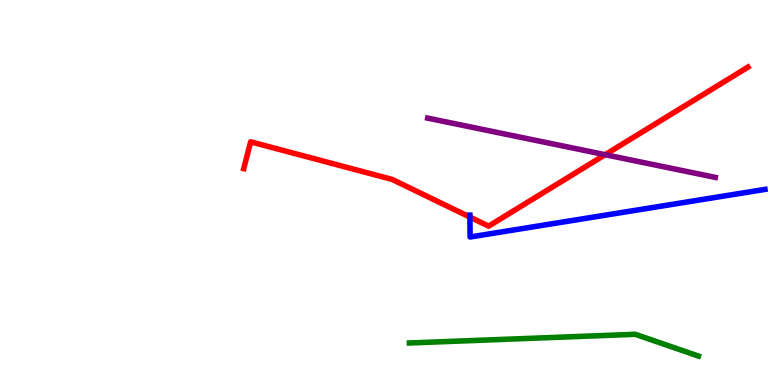[{'lines': ['blue', 'red'], 'intersections': [{'x': 6.06, 'y': 4.36}]}, {'lines': ['green', 'red'], 'intersections': []}, {'lines': ['purple', 'red'], 'intersections': [{'x': 7.81, 'y': 5.98}]}, {'lines': ['blue', 'green'], 'intersections': []}, {'lines': ['blue', 'purple'], 'intersections': []}, {'lines': ['green', 'purple'], 'intersections': []}]